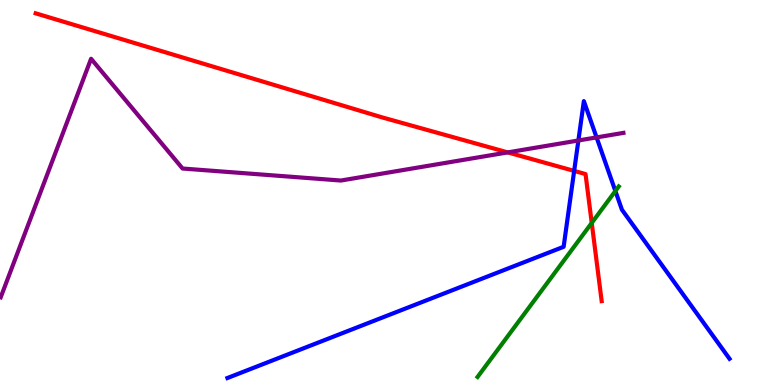[{'lines': ['blue', 'red'], 'intersections': [{'x': 7.41, 'y': 5.56}]}, {'lines': ['green', 'red'], 'intersections': [{'x': 7.64, 'y': 4.21}]}, {'lines': ['purple', 'red'], 'intersections': [{'x': 6.55, 'y': 6.04}]}, {'lines': ['blue', 'green'], 'intersections': [{'x': 7.94, 'y': 5.04}]}, {'lines': ['blue', 'purple'], 'intersections': [{'x': 7.46, 'y': 6.35}, {'x': 7.7, 'y': 6.43}]}, {'lines': ['green', 'purple'], 'intersections': []}]